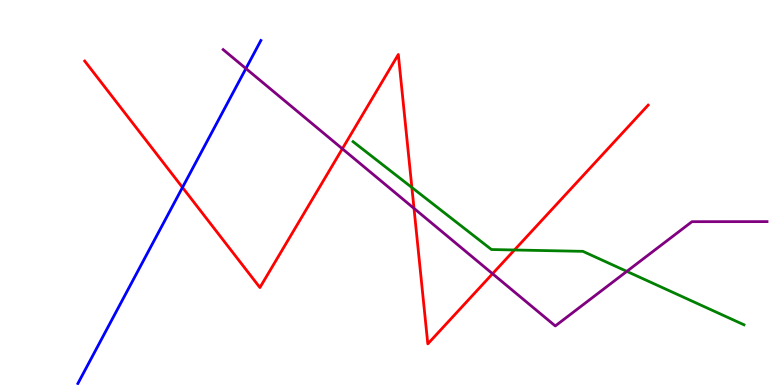[{'lines': ['blue', 'red'], 'intersections': [{'x': 2.35, 'y': 5.13}]}, {'lines': ['green', 'red'], 'intersections': [{'x': 5.31, 'y': 5.13}, {'x': 6.64, 'y': 3.51}]}, {'lines': ['purple', 'red'], 'intersections': [{'x': 4.42, 'y': 6.14}, {'x': 5.34, 'y': 4.59}, {'x': 6.36, 'y': 2.89}]}, {'lines': ['blue', 'green'], 'intersections': []}, {'lines': ['blue', 'purple'], 'intersections': [{'x': 3.17, 'y': 8.22}]}, {'lines': ['green', 'purple'], 'intersections': [{'x': 8.09, 'y': 2.95}]}]